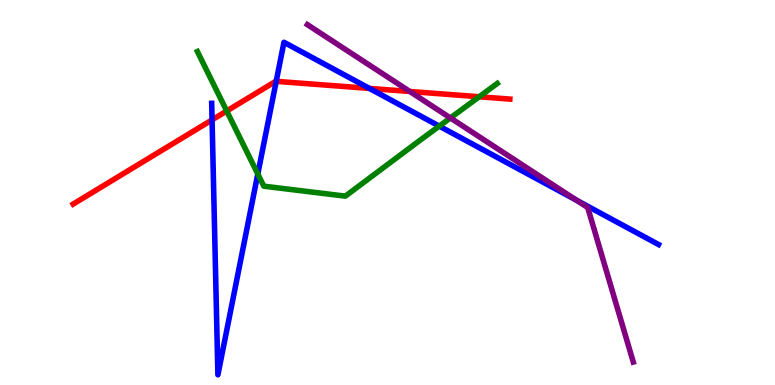[{'lines': ['blue', 'red'], 'intersections': [{'x': 2.74, 'y': 6.89}, {'x': 3.56, 'y': 7.89}, {'x': 4.77, 'y': 7.7}]}, {'lines': ['green', 'red'], 'intersections': [{'x': 2.93, 'y': 7.12}, {'x': 6.18, 'y': 7.49}]}, {'lines': ['purple', 'red'], 'intersections': [{'x': 5.29, 'y': 7.62}]}, {'lines': ['blue', 'green'], 'intersections': [{'x': 3.33, 'y': 5.48}, {'x': 5.67, 'y': 6.72}]}, {'lines': ['blue', 'purple'], 'intersections': [{'x': 7.44, 'y': 4.8}]}, {'lines': ['green', 'purple'], 'intersections': [{'x': 5.81, 'y': 6.94}]}]